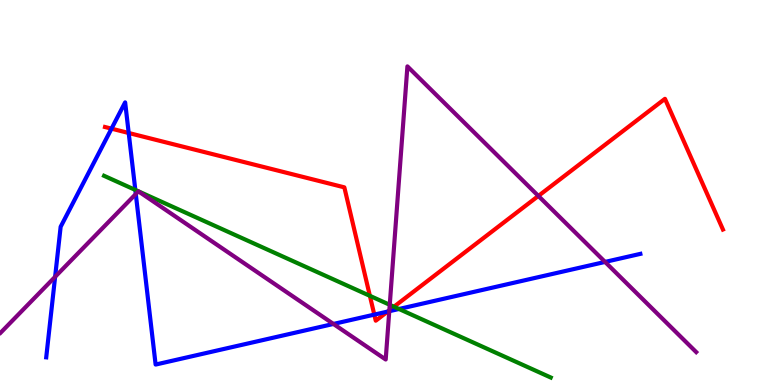[{'lines': ['blue', 'red'], 'intersections': [{'x': 1.44, 'y': 6.66}, {'x': 1.66, 'y': 6.55}, {'x': 4.83, 'y': 1.83}, {'x': 5.0, 'y': 1.91}]}, {'lines': ['green', 'red'], 'intersections': [{'x': 4.77, 'y': 2.32}, {'x': 5.08, 'y': 2.03}]}, {'lines': ['purple', 'red'], 'intersections': [{'x': 5.02, 'y': 1.94}, {'x': 6.95, 'y': 4.91}]}, {'lines': ['blue', 'green'], 'intersections': [{'x': 1.75, 'y': 5.07}, {'x': 5.15, 'y': 1.97}]}, {'lines': ['blue', 'purple'], 'intersections': [{'x': 0.711, 'y': 2.81}, {'x': 1.75, 'y': 4.96}, {'x': 4.3, 'y': 1.59}, {'x': 5.02, 'y': 1.92}, {'x': 7.81, 'y': 3.2}]}, {'lines': ['green', 'purple'], 'intersections': [{'x': 5.03, 'y': 2.08}]}]